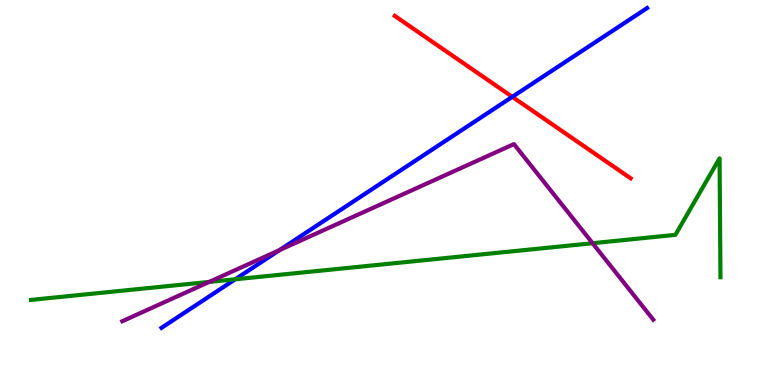[{'lines': ['blue', 'red'], 'intersections': [{'x': 6.61, 'y': 7.48}]}, {'lines': ['green', 'red'], 'intersections': []}, {'lines': ['purple', 'red'], 'intersections': []}, {'lines': ['blue', 'green'], 'intersections': [{'x': 3.04, 'y': 2.75}]}, {'lines': ['blue', 'purple'], 'intersections': [{'x': 3.61, 'y': 3.5}]}, {'lines': ['green', 'purple'], 'intersections': [{'x': 2.7, 'y': 2.68}, {'x': 7.65, 'y': 3.68}]}]